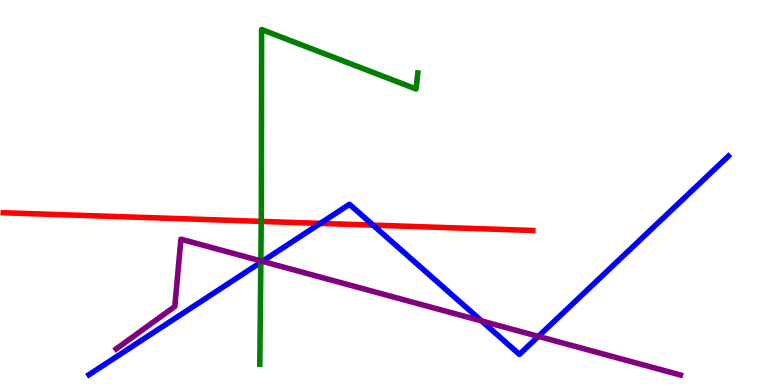[{'lines': ['blue', 'red'], 'intersections': [{'x': 4.13, 'y': 4.2}, {'x': 4.81, 'y': 4.15}]}, {'lines': ['green', 'red'], 'intersections': [{'x': 3.37, 'y': 4.25}]}, {'lines': ['purple', 'red'], 'intersections': []}, {'lines': ['blue', 'green'], 'intersections': [{'x': 3.37, 'y': 3.19}]}, {'lines': ['blue', 'purple'], 'intersections': [{'x': 3.39, 'y': 3.21}, {'x': 6.21, 'y': 1.66}, {'x': 6.95, 'y': 1.26}]}, {'lines': ['green', 'purple'], 'intersections': [{'x': 3.37, 'y': 3.22}]}]